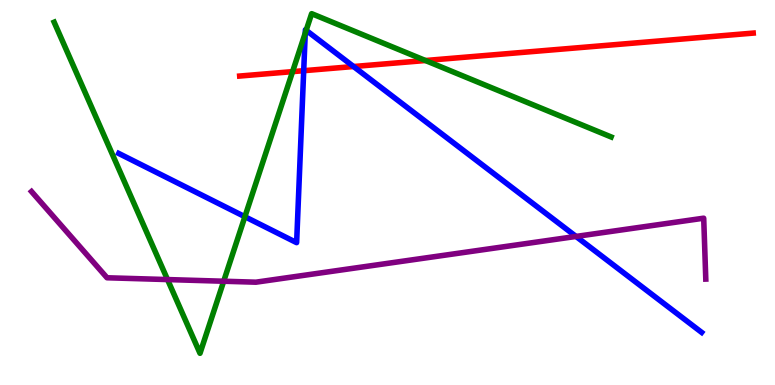[{'lines': ['blue', 'red'], 'intersections': [{'x': 3.92, 'y': 8.16}, {'x': 4.56, 'y': 8.27}]}, {'lines': ['green', 'red'], 'intersections': [{'x': 3.78, 'y': 8.14}, {'x': 5.49, 'y': 8.43}]}, {'lines': ['purple', 'red'], 'intersections': []}, {'lines': ['blue', 'green'], 'intersections': [{'x': 3.16, 'y': 4.37}, {'x': 3.94, 'y': 9.14}, {'x': 3.95, 'y': 9.21}]}, {'lines': ['blue', 'purple'], 'intersections': [{'x': 7.43, 'y': 3.86}]}, {'lines': ['green', 'purple'], 'intersections': [{'x': 2.16, 'y': 2.74}, {'x': 2.89, 'y': 2.7}]}]